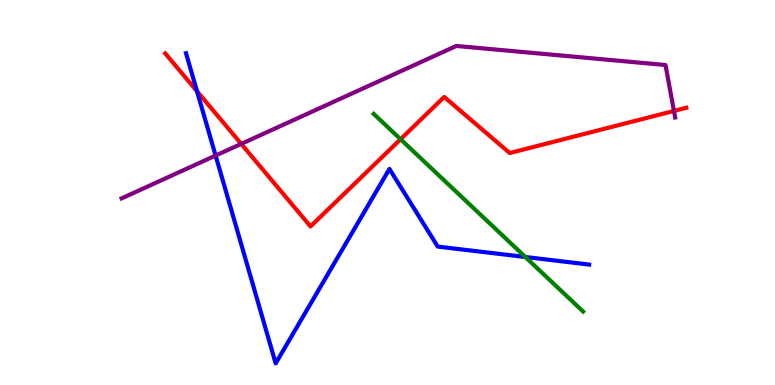[{'lines': ['blue', 'red'], 'intersections': [{'x': 2.54, 'y': 7.63}]}, {'lines': ['green', 'red'], 'intersections': [{'x': 5.17, 'y': 6.38}]}, {'lines': ['purple', 'red'], 'intersections': [{'x': 3.11, 'y': 6.26}, {'x': 8.7, 'y': 7.12}]}, {'lines': ['blue', 'green'], 'intersections': [{'x': 6.78, 'y': 3.32}]}, {'lines': ['blue', 'purple'], 'intersections': [{'x': 2.78, 'y': 5.96}]}, {'lines': ['green', 'purple'], 'intersections': []}]